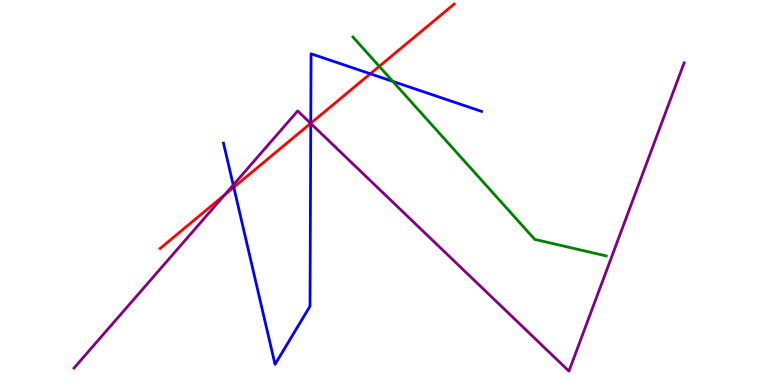[{'lines': ['blue', 'red'], 'intersections': [{'x': 3.02, 'y': 5.14}, {'x': 4.01, 'y': 6.8}, {'x': 4.78, 'y': 8.08}]}, {'lines': ['green', 'red'], 'intersections': [{'x': 4.89, 'y': 8.28}]}, {'lines': ['purple', 'red'], 'intersections': [{'x': 2.9, 'y': 4.94}, {'x': 4.01, 'y': 6.8}]}, {'lines': ['blue', 'green'], 'intersections': [{'x': 5.07, 'y': 7.89}]}, {'lines': ['blue', 'purple'], 'intersections': [{'x': 3.01, 'y': 5.19}, {'x': 4.01, 'y': 6.79}]}, {'lines': ['green', 'purple'], 'intersections': []}]